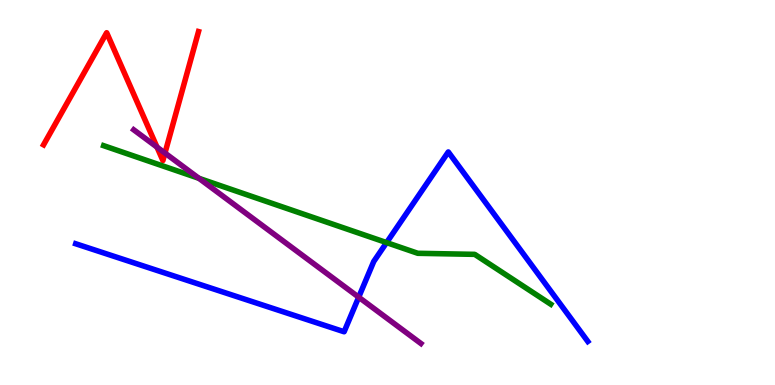[{'lines': ['blue', 'red'], 'intersections': []}, {'lines': ['green', 'red'], 'intersections': []}, {'lines': ['purple', 'red'], 'intersections': [{'x': 2.03, 'y': 6.18}, {'x': 2.13, 'y': 6.02}]}, {'lines': ['blue', 'green'], 'intersections': [{'x': 4.99, 'y': 3.7}]}, {'lines': ['blue', 'purple'], 'intersections': [{'x': 4.63, 'y': 2.28}]}, {'lines': ['green', 'purple'], 'intersections': [{'x': 2.57, 'y': 5.37}]}]